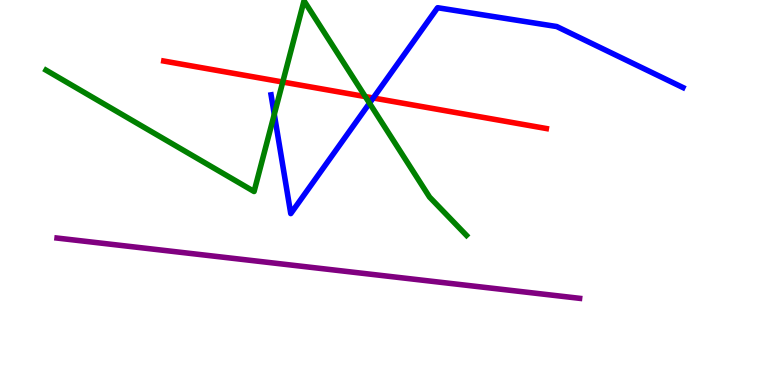[{'lines': ['blue', 'red'], 'intersections': [{'x': 4.82, 'y': 7.45}]}, {'lines': ['green', 'red'], 'intersections': [{'x': 3.65, 'y': 7.87}, {'x': 4.71, 'y': 7.49}]}, {'lines': ['purple', 'red'], 'intersections': []}, {'lines': ['blue', 'green'], 'intersections': [{'x': 3.54, 'y': 7.03}, {'x': 4.77, 'y': 7.32}]}, {'lines': ['blue', 'purple'], 'intersections': []}, {'lines': ['green', 'purple'], 'intersections': []}]